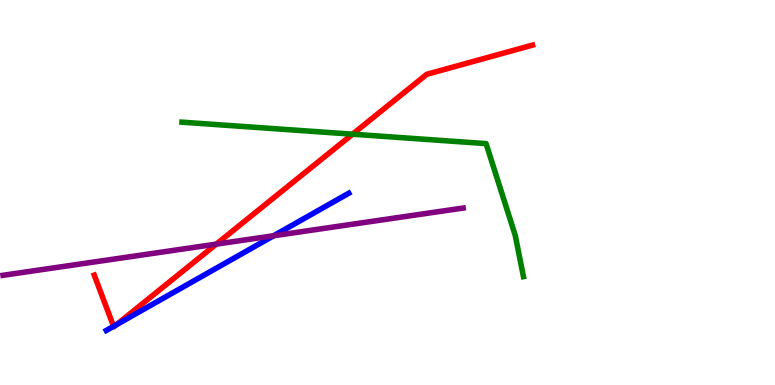[{'lines': ['blue', 'red'], 'intersections': [{'x': 1.47, 'y': 1.52}, {'x': 1.5, 'y': 1.57}]}, {'lines': ['green', 'red'], 'intersections': [{'x': 4.55, 'y': 6.51}]}, {'lines': ['purple', 'red'], 'intersections': [{'x': 2.79, 'y': 3.66}]}, {'lines': ['blue', 'green'], 'intersections': []}, {'lines': ['blue', 'purple'], 'intersections': [{'x': 3.53, 'y': 3.88}]}, {'lines': ['green', 'purple'], 'intersections': []}]